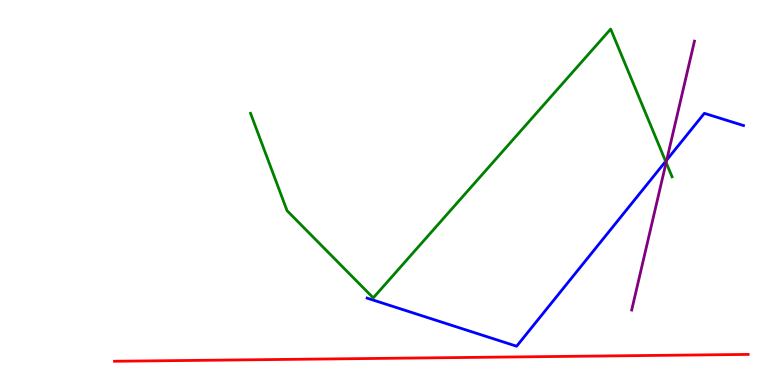[{'lines': ['blue', 'red'], 'intersections': []}, {'lines': ['green', 'red'], 'intersections': []}, {'lines': ['purple', 'red'], 'intersections': []}, {'lines': ['blue', 'green'], 'intersections': [{'x': 8.59, 'y': 5.81}]}, {'lines': ['blue', 'purple'], 'intersections': [{'x': 8.6, 'y': 5.84}]}, {'lines': ['green', 'purple'], 'intersections': [{'x': 8.6, 'y': 5.78}]}]